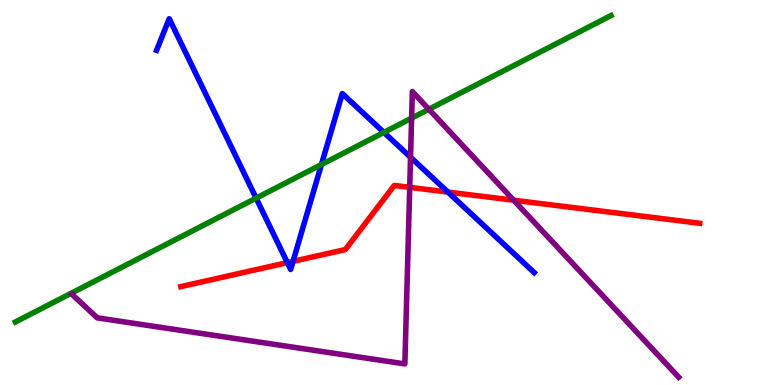[{'lines': ['blue', 'red'], 'intersections': [{'x': 3.71, 'y': 3.18}, {'x': 3.78, 'y': 3.21}, {'x': 5.78, 'y': 5.01}]}, {'lines': ['green', 'red'], 'intersections': []}, {'lines': ['purple', 'red'], 'intersections': [{'x': 5.29, 'y': 5.13}, {'x': 6.63, 'y': 4.8}]}, {'lines': ['blue', 'green'], 'intersections': [{'x': 3.3, 'y': 4.85}, {'x': 4.15, 'y': 5.73}, {'x': 4.95, 'y': 6.56}]}, {'lines': ['blue', 'purple'], 'intersections': [{'x': 5.3, 'y': 5.92}]}, {'lines': ['green', 'purple'], 'intersections': [{'x': 5.31, 'y': 6.93}, {'x': 5.53, 'y': 7.16}]}]